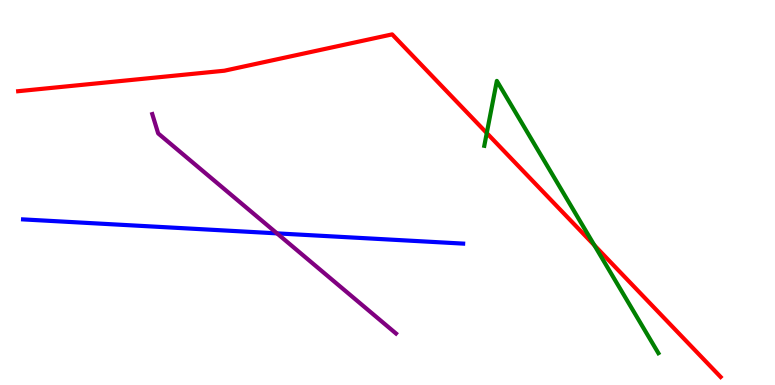[{'lines': ['blue', 'red'], 'intersections': []}, {'lines': ['green', 'red'], 'intersections': [{'x': 6.28, 'y': 6.54}, {'x': 7.67, 'y': 3.63}]}, {'lines': ['purple', 'red'], 'intersections': []}, {'lines': ['blue', 'green'], 'intersections': []}, {'lines': ['blue', 'purple'], 'intersections': [{'x': 3.57, 'y': 3.94}]}, {'lines': ['green', 'purple'], 'intersections': []}]